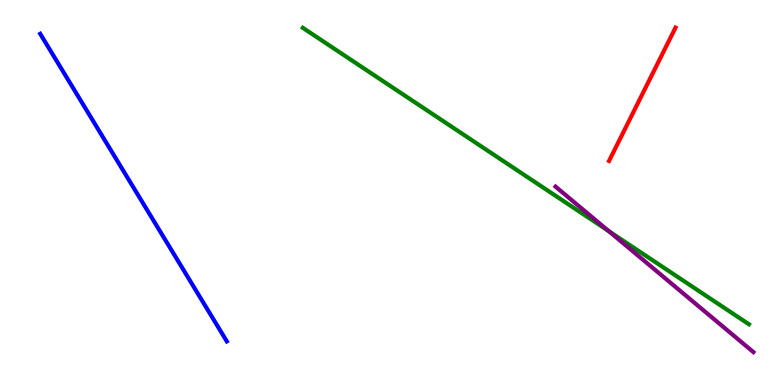[{'lines': ['blue', 'red'], 'intersections': []}, {'lines': ['green', 'red'], 'intersections': []}, {'lines': ['purple', 'red'], 'intersections': []}, {'lines': ['blue', 'green'], 'intersections': []}, {'lines': ['blue', 'purple'], 'intersections': []}, {'lines': ['green', 'purple'], 'intersections': [{'x': 7.85, 'y': 4.0}]}]